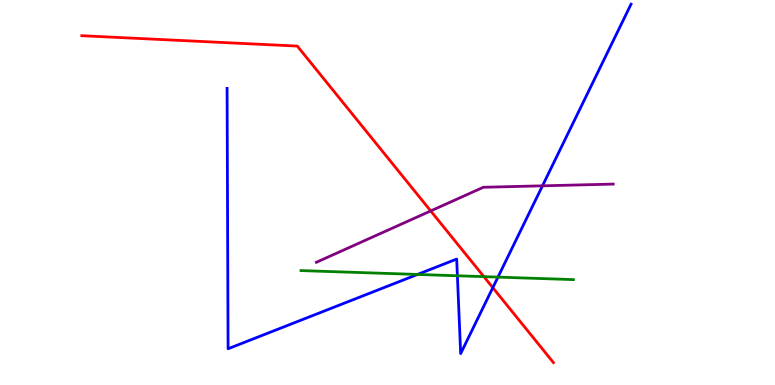[{'lines': ['blue', 'red'], 'intersections': [{'x': 6.36, 'y': 2.53}]}, {'lines': ['green', 'red'], 'intersections': [{'x': 6.24, 'y': 2.81}]}, {'lines': ['purple', 'red'], 'intersections': [{'x': 5.56, 'y': 4.52}]}, {'lines': ['blue', 'green'], 'intersections': [{'x': 5.39, 'y': 2.87}, {'x': 5.9, 'y': 2.84}, {'x': 6.43, 'y': 2.8}]}, {'lines': ['blue', 'purple'], 'intersections': [{'x': 7.0, 'y': 5.17}]}, {'lines': ['green', 'purple'], 'intersections': []}]